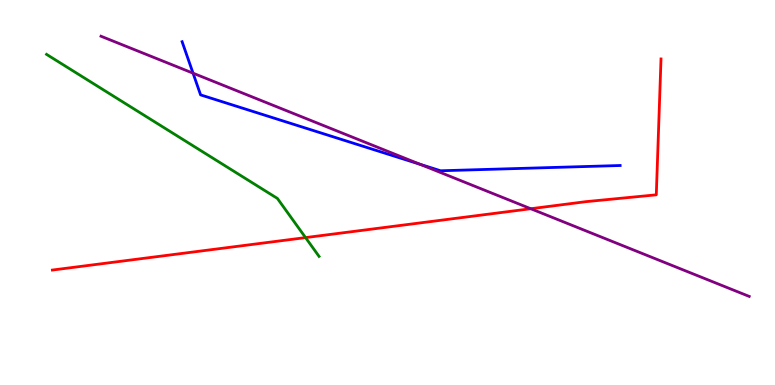[{'lines': ['blue', 'red'], 'intersections': []}, {'lines': ['green', 'red'], 'intersections': [{'x': 3.94, 'y': 3.83}]}, {'lines': ['purple', 'red'], 'intersections': [{'x': 6.85, 'y': 4.58}]}, {'lines': ['blue', 'green'], 'intersections': []}, {'lines': ['blue', 'purple'], 'intersections': [{'x': 2.49, 'y': 8.1}, {'x': 5.42, 'y': 5.73}]}, {'lines': ['green', 'purple'], 'intersections': []}]